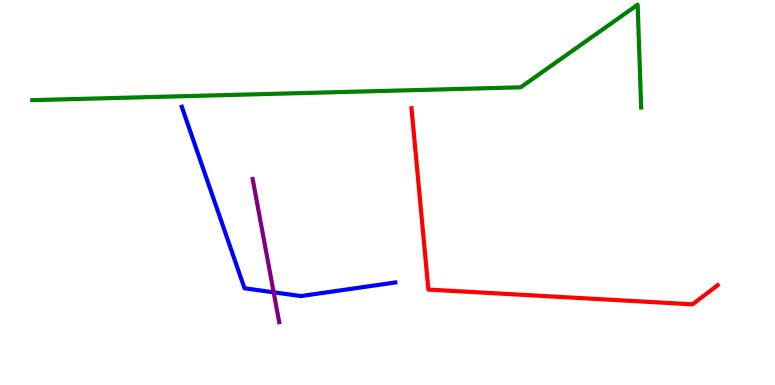[{'lines': ['blue', 'red'], 'intersections': []}, {'lines': ['green', 'red'], 'intersections': []}, {'lines': ['purple', 'red'], 'intersections': []}, {'lines': ['blue', 'green'], 'intersections': []}, {'lines': ['blue', 'purple'], 'intersections': [{'x': 3.53, 'y': 2.41}]}, {'lines': ['green', 'purple'], 'intersections': []}]